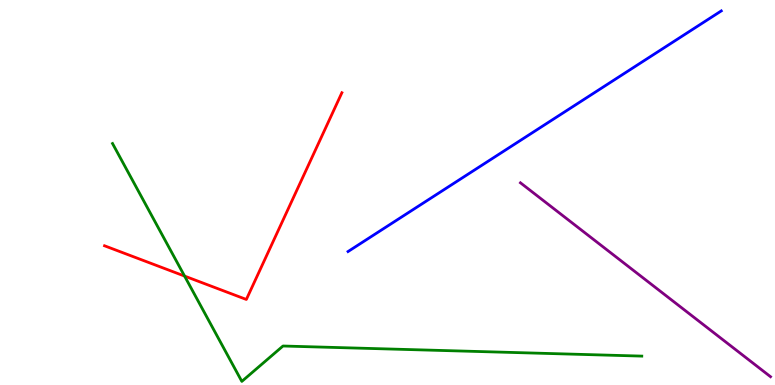[{'lines': ['blue', 'red'], 'intersections': []}, {'lines': ['green', 'red'], 'intersections': [{'x': 2.38, 'y': 2.83}]}, {'lines': ['purple', 'red'], 'intersections': []}, {'lines': ['blue', 'green'], 'intersections': []}, {'lines': ['blue', 'purple'], 'intersections': []}, {'lines': ['green', 'purple'], 'intersections': []}]